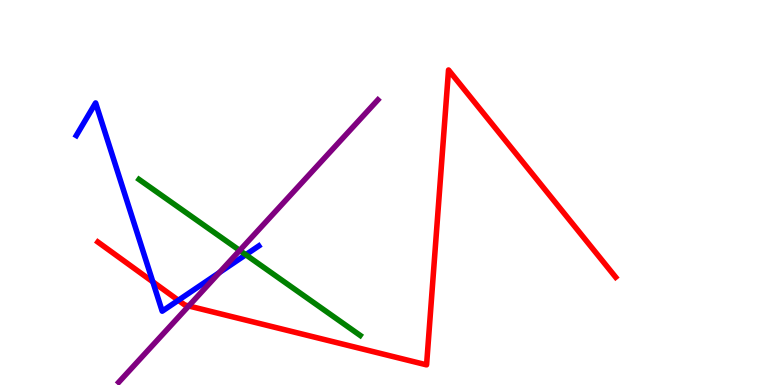[{'lines': ['blue', 'red'], 'intersections': [{'x': 1.97, 'y': 2.68}, {'x': 2.3, 'y': 2.2}]}, {'lines': ['green', 'red'], 'intersections': []}, {'lines': ['purple', 'red'], 'intersections': [{'x': 2.44, 'y': 2.05}]}, {'lines': ['blue', 'green'], 'intersections': [{'x': 3.17, 'y': 3.38}]}, {'lines': ['blue', 'purple'], 'intersections': [{'x': 2.83, 'y': 2.92}]}, {'lines': ['green', 'purple'], 'intersections': [{'x': 3.09, 'y': 3.5}]}]